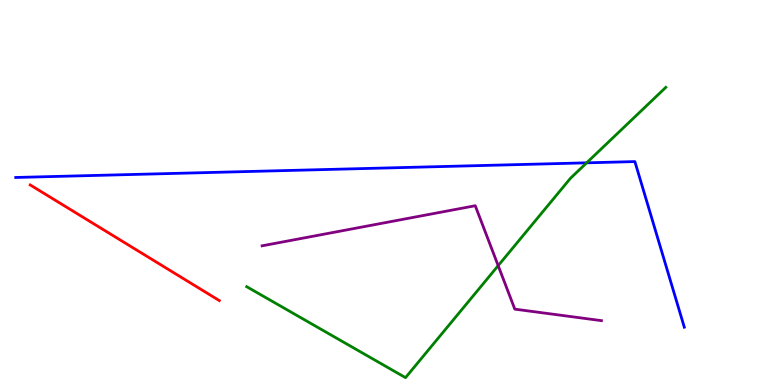[{'lines': ['blue', 'red'], 'intersections': []}, {'lines': ['green', 'red'], 'intersections': []}, {'lines': ['purple', 'red'], 'intersections': []}, {'lines': ['blue', 'green'], 'intersections': [{'x': 7.57, 'y': 5.77}]}, {'lines': ['blue', 'purple'], 'intersections': []}, {'lines': ['green', 'purple'], 'intersections': [{'x': 6.43, 'y': 3.1}]}]